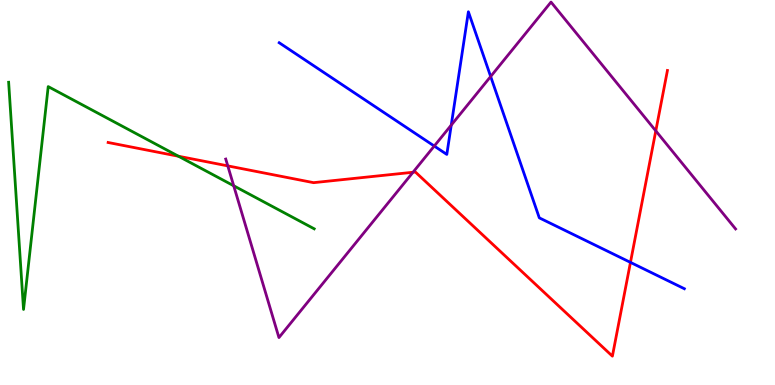[{'lines': ['blue', 'red'], 'intersections': [{'x': 8.13, 'y': 3.18}]}, {'lines': ['green', 'red'], 'intersections': [{'x': 2.3, 'y': 5.94}]}, {'lines': ['purple', 'red'], 'intersections': [{'x': 2.94, 'y': 5.69}, {'x': 5.33, 'y': 5.53}, {'x': 8.46, 'y': 6.6}]}, {'lines': ['blue', 'green'], 'intersections': []}, {'lines': ['blue', 'purple'], 'intersections': [{'x': 5.6, 'y': 6.21}, {'x': 5.82, 'y': 6.75}, {'x': 6.33, 'y': 8.01}]}, {'lines': ['green', 'purple'], 'intersections': [{'x': 3.02, 'y': 5.17}]}]